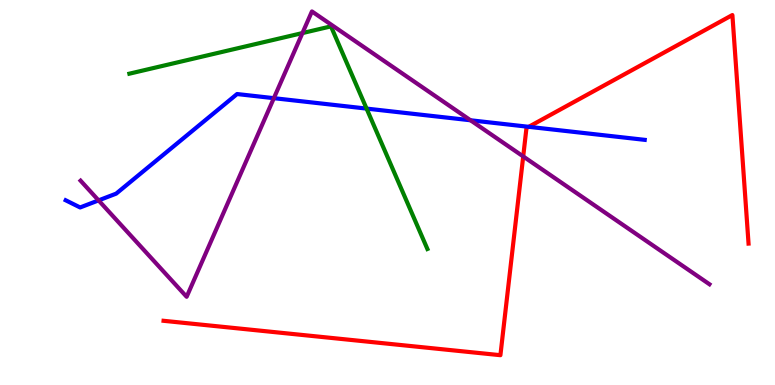[{'lines': ['blue', 'red'], 'intersections': [{'x': 6.82, 'y': 6.71}]}, {'lines': ['green', 'red'], 'intersections': []}, {'lines': ['purple', 'red'], 'intersections': [{'x': 6.75, 'y': 5.94}]}, {'lines': ['blue', 'green'], 'intersections': [{'x': 4.73, 'y': 7.18}]}, {'lines': ['blue', 'purple'], 'intersections': [{'x': 1.27, 'y': 4.8}, {'x': 3.53, 'y': 7.45}, {'x': 6.07, 'y': 6.88}]}, {'lines': ['green', 'purple'], 'intersections': [{'x': 3.9, 'y': 9.14}]}]